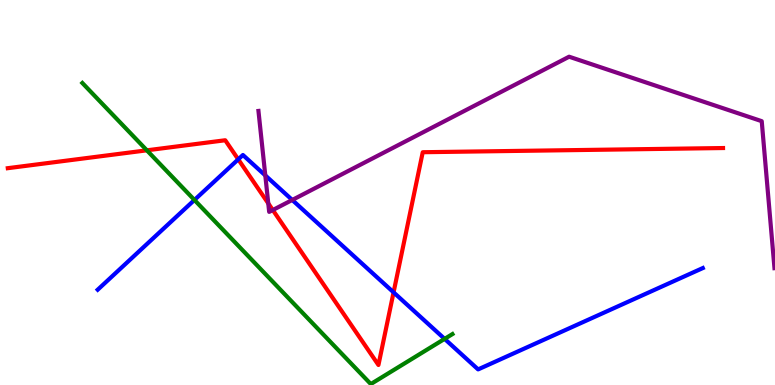[{'lines': ['blue', 'red'], 'intersections': [{'x': 3.07, 'y': 5.86}, {'x': 5.08, 'y': 2.41}]}, {'lines': ['green', 'red'], 'intersections': [{'x': 1.89, 'y': 6.1}]}, {'lines': ['purple', 'red'], 'intersections': [{'x': 3.46, 'y': 4.72}, {'x': 3.52, 'y': 4.54}]}, {'lines': ['blue', 'green'], 'intersections': [{'x': 2.51, 'y': 4.81}, {'x': 5.74, 'y': 1.2}]}, {'lines': ['blue', 'purple'], 'intersections': [{'x': 3.42, 'y': 5.44}, {'x': 3.77, 'y': 4.81}]}, {'lines': ['green', 'purple'], 'intersections': []}]